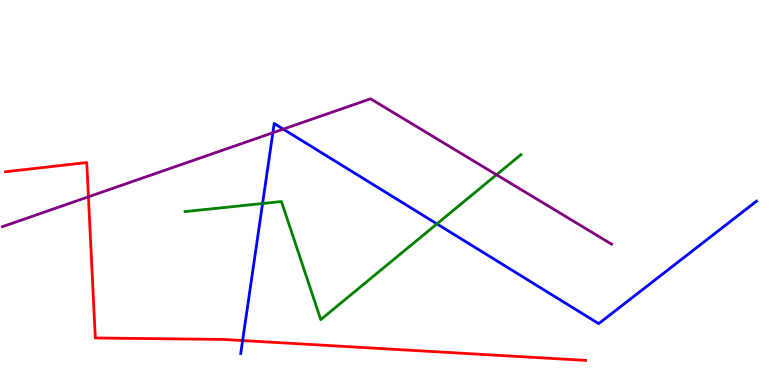[{'lines': ['blue', 'red'], 'intersections': [{'x': 3.13, 'y': 1.15}]}, {'lines': ['green', 'red'], 'intersections': []}, {'lines': ['purple', 'red'], 'intersections': [{'x': 1.14, 'y': 4.89}]}, {'lines': ['blue', 'green'], 'intersections': [{'x': 3.39, 'y': 4.71}, {'x': 5.64, 'y': 4.18}]}, {'lines': ['blue', 'purple'], 'intersections': [{'x': 3.52, 'y': 6.55}, {'x': 3.66, 'y': 6.65}]}, {'lines': ['green', 'purple'], 'intersections': [{'x': 6.41, 'y': 5.46}]}]